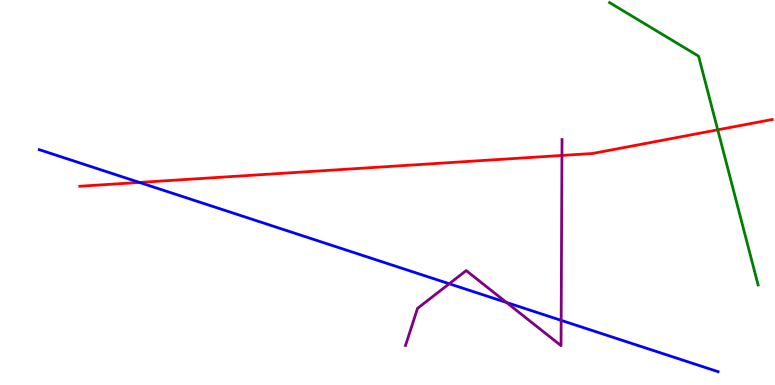[{'lines': ['blue', 'red'], 'intersections': [{'x': 1.8, 'y': 5.26}]}, {'lines': ['green', 'red'], 'intersections': [{'x': 9.26, 'y': 6.63}]}, {'lines': ['purple', 'red'], 'intersections': [{'x': 7.25, 'y': 5.96}]}, {'lines': ['blue', 'green'], 'intersections': []}, {'lines': ['blue', 'purple'], 'intersections': [{'x': 5.8, 'y': 2.63}, {'x': 6.53, 'y': 2.14}, {'x': 7.24, 'y': 1.68}]}, {'lines': ['green', 'purple'], 'intersections': []}]